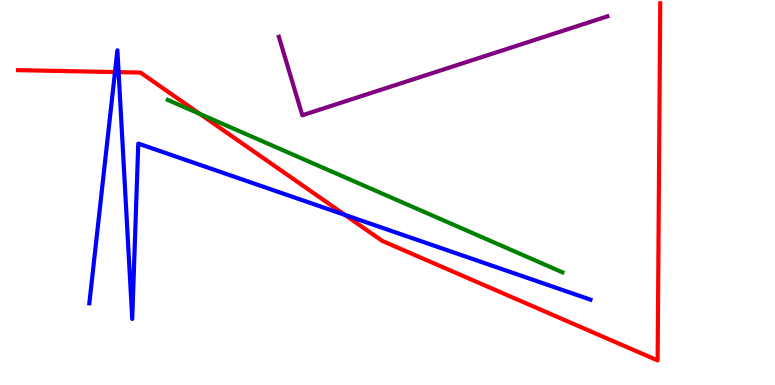[{'lines': ['blue', 'red'], 'intersections': [{'x': 1.48, 'y': 8.13}, {'x': 1.53, 'y': 8.13}, {'x': 4.45, 'y': 4.42}]}, {'lines': ['green', 'red'], 'intersections': [{'x': 2.58, 'y': 7.04}]}, {'lines': ['purple', 'red'], 'intersections': []}, {'lines': ['blue', 'green'], 'intersections': []}, {'lines': ['blue', 'purple'], 'intersections': []}, {'lines': ['green', 'purple'], 'intersections': []}]